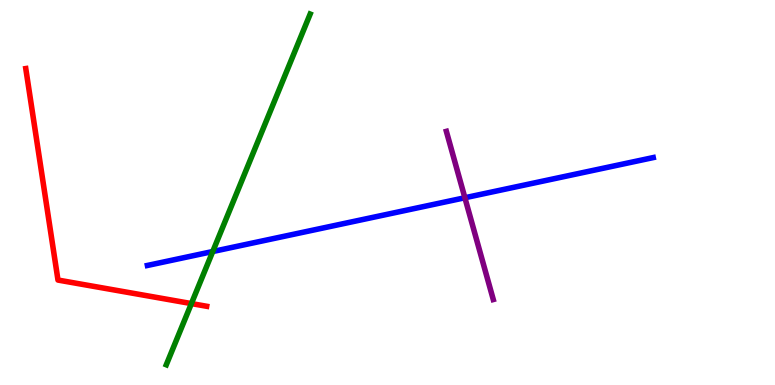[{'lines': ['blue', 'red'], 'intersections': []}, {'lines': ['green', 'red'], 'intersections': [{'x': 2.47, 'y': 2.11}]}, {'lines': ['purple', 'red'], 'intersections': []}, {'lines': ['blue', 'green'], 'intersections': [{'x': 2.75, 'y': 3.47}]}, {'lines': ['blue', 'purple'], 'intersections': [{'x': 6.0, 'y': 4.86}]}, {'lines': ['green', 'purple'], 'intersections': []}]